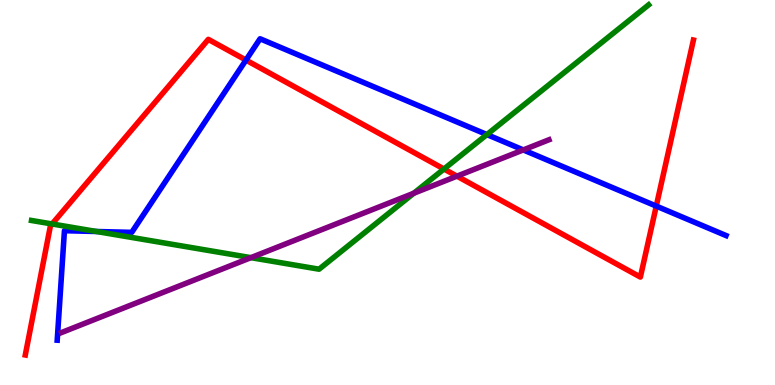[{'lines': ['blue', 'red'], 'intersections': [{'x': 3.17, 'y': 8.44}, {'x': 8.47, 'y': 4.65}]}, {'lines': ['green', 'red'], 'intersections': [{'x': 0.672, 'y': 4.18}, {'x': 5.73, 'y': 5.61}]}, {'lines': ['purple', 'red'], 'intersections': [{'x': 5.9, 'y': 5.42}]}, {'lines': ['blue', 'green'], 'intersections': [{'x': 1.25, 'y': 3.99}, {'x': 6.28, 'y': 6.5}]}, {'lines': ['blue', 'purple'], 'intersections': [{'x': 6.75, 'y': 6.11}]}, {'lines': ['green', 'purple'], 'intersections': [{'x': 3.24, 'y': 3.31}, {'x': 5.34, 'y': 4.98}]}]